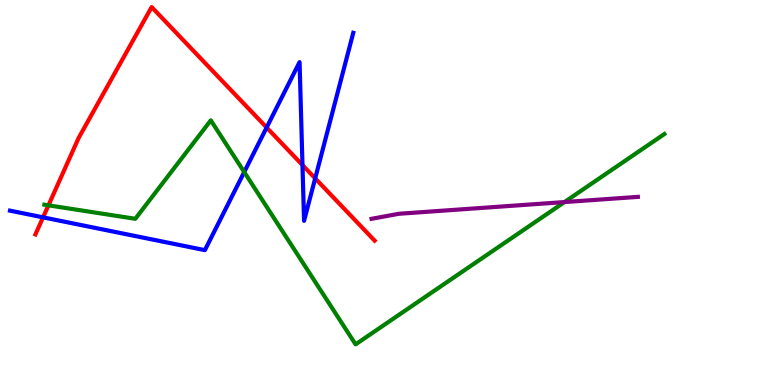[{'lines': ['blue', 'red'], 'intersections': [{'x': 0.556, 'y': 4.35}, {'x': 3.44, 'y': 6.69}, {'x': 3.9, 'y': 5.71}, {'x': 4.07, 'y': 5.37}]}, {'lines': ['green', 'red'], 'intersections': [{'x': 0.625, 'y': 4.67}]}, {'lines': ['purple', 'red'], 'intersections': []}, {'lines': ['blue', 'green'], 'intersections': [{'x': 3.15, 'y': 5.53}]}, {'lines': ['blue', 'purple'], 'intersections': []}, {'lines': ['green', 'purple'], 'intersections': [{'x': 7.28, 'y': 4.75}]}]